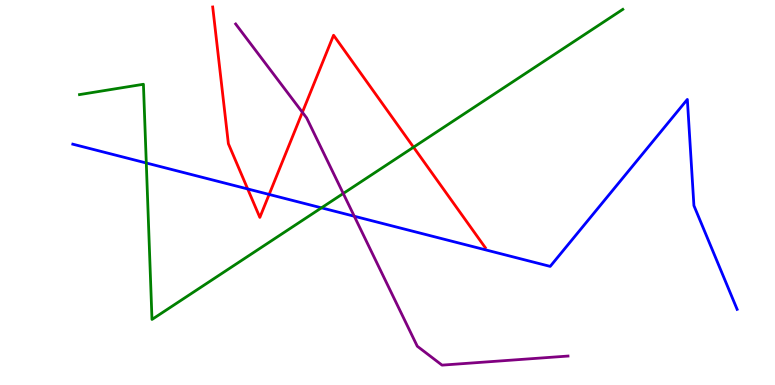[{'lines': ['blue', 'red'], 'intersections': [{'x': 3.2, 'y': 5.09}, {'x': 3.47, 'y': 4.95}]}, {'lines': ['green', 'red'], 'intersections': [{'x': 5.34, 'y': 6.18}]}, {'lines': ['purple', 'red'], 'intersections': [{'x': 3.9, 'y': 7.08}]}, {'lines': ['blue', 'green'], 'intersections': [{'x': 1.89, 'y': 5.77}, {'x': 4.15, 'y': 4.6}]}, {'lines': ['blue', 'purple'], 'intersections': [{'x': 4.57, 'y': 4.38}]}, {'lines': ['green', 'purple'], 'intersections': [{'x': 4.43, 'y': 4.97}]}]